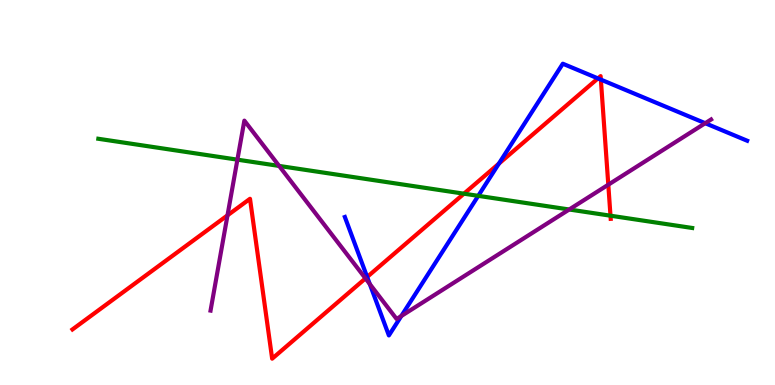[{'lines': ['blue', 'red'], 'intersections': [{'x': 4.74, 'y': 2.81}, {'x': 6.44, 'y': 5.75}, {'x': 7.72, 'y': 7.96}, {'x': 7.75, 'y': 7.93}]}, {'lines': ['green', 'red'], 'intersections': [{'x': 5.99, 'y': 4.97}, {'x': 7.88, 'y': 4.4}]}, {'lines': ['purple', 'red'], 'intersections': [{'x': 2.94, 'y': 4.41}, {'x': 4.72, 'y': 2.77}, {'x': 7.85, 'y': 5.2}]}, {'lines': ['blue', 'green'], 'intersections': [{'x': 6.17, 'y': 4.91}]}, {'lines': ['blue', 'purple'], 'intersections': [{'x': 4.77, 'y': 2.62}, {'x': 5.18, 'y': 1.79}, {'x': 9.1, 'y': 6.8}]}, {'lines': ['green', 'purple'], 'intersections': [{'x': 3.06, 'y': 5.85}, {'x': 3.6, 'y': 5.69}, {'x': 7.34, 'y': 4.56}]}]